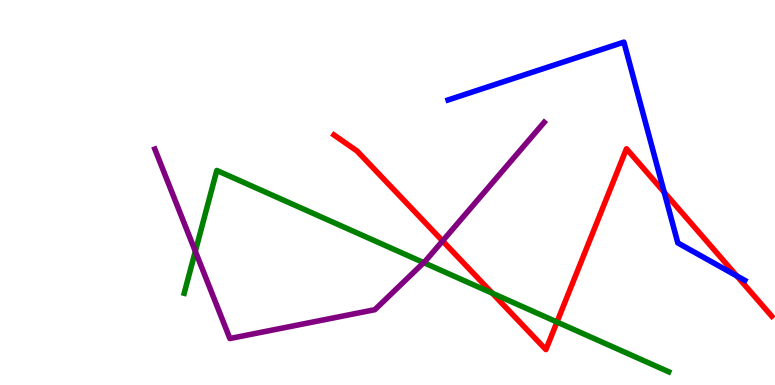[{'lines': ['blue', 'red'], 'intersections': [{'x': 8.57, 'y': 5.01}, {'x': 9.51, 'y': 2.83}]}, {'lines': ['green', 'red'], 'intersections': [{'x': 6.35, 'y': 2.38}, {'x': 7.19, 'y': 1.64}]}, {'lines': ['purple', 'red'], 'intersections': [{'x': 5.71, 'y': 3.74}]}, {'lines': ['blue', 'green'], 'intersections': []}, {'lines': ['blue', 'purple'], 'intersections': []}, {'lines': ['green', 'purple'], 'intersections': [{'x': 2.52, 'y': 3.47}, {'x': 5.47, 'y': 3.18}]}]